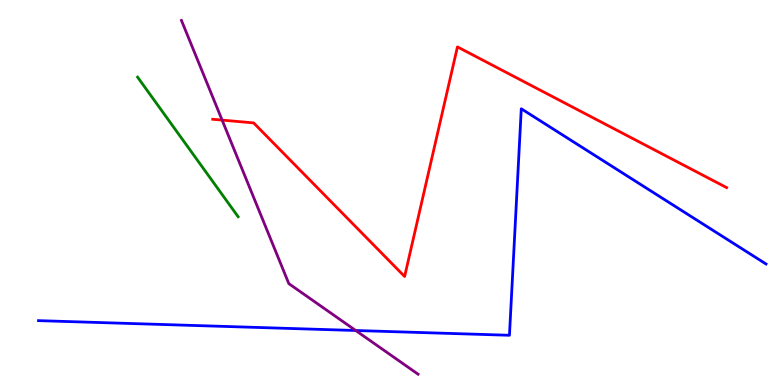[{'lines': ['blue', 'red'], 'intersections': []}, {'lines': ['green', 'red'], 'intersections': []}, {'lines': ['purple', 'red'], 'intersections': [{'x': 2.87, 'y': 6.88}]}, {'lines': ['blue', 'green'], 'intersections': []}, {'lines': ['blue', 'purple'], 'intersections': [{'x': 4.59, 'y': 1.42}]}, {'lines': ['green', 'purple'], 'intersections': []}]